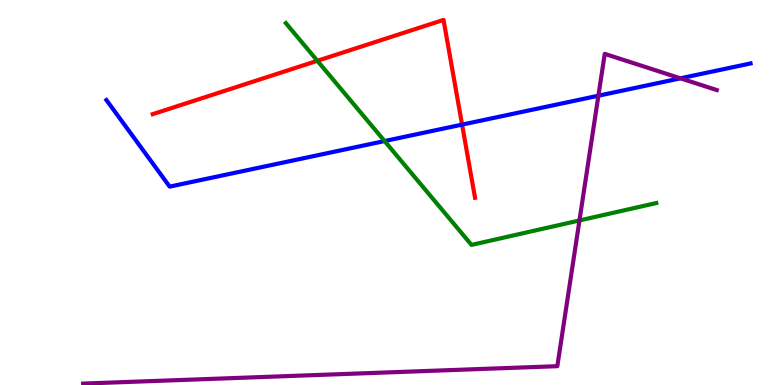[{'lines': ['blue', 'red'], 'intersections': [{'x': 5.96, 'y': 6.76}]}, {'lines': ['green', 'red'], 'intersections': [{'x': 4.1, 'y': 8.42}]}, {'lines': ['purple', 'red'], 'intersections': []}, {'lines': ['blue', 'green'], 'intersections': [{'x': 4.96, 'y': 6.34}]}, {'lines': ['blue', 'purple'], 'intersections': [{'x': 7.72, 'y': 7.51}, {'x': 8.78, 'y': 7.97}]}, {'lines': ['green', 'purple'], 'intersections': [{'x': 7.48, 'y': 4.27}]}]